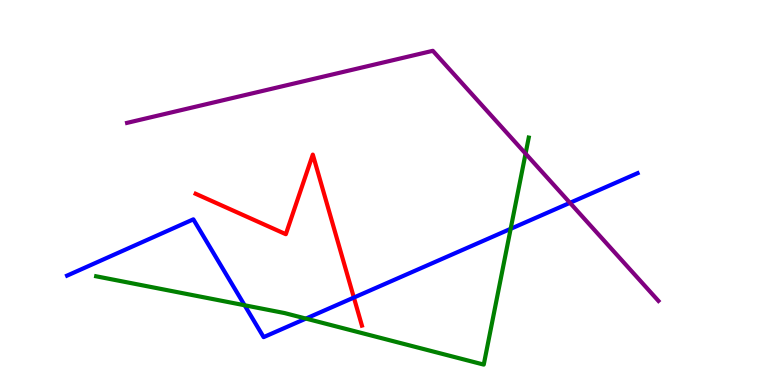[{'lines': ['blue', 'red'], 'intersections': [{'x': 4.57, 'y': 2.27}]}, {'lines': ['green', 'red'], 'intersections': []}, {'lines': ['purple', 'red'], 'intersections': []}, {'lines': ['blue', 'green'], 'intersections': [{'x': 3.16, 'y': 2.07}, {'x': 3.95, 'y': 1.73}, {'x': 6.59, 'y': 4.06}]}, {'lines': ['blue', 'purple'], 'intersections': [{'x': 7.35, 'y': 4.73}]}, {'lines': ['green', 'purple'], 'intersections': [{'x': 6.78, 'y': 6.01}]}]